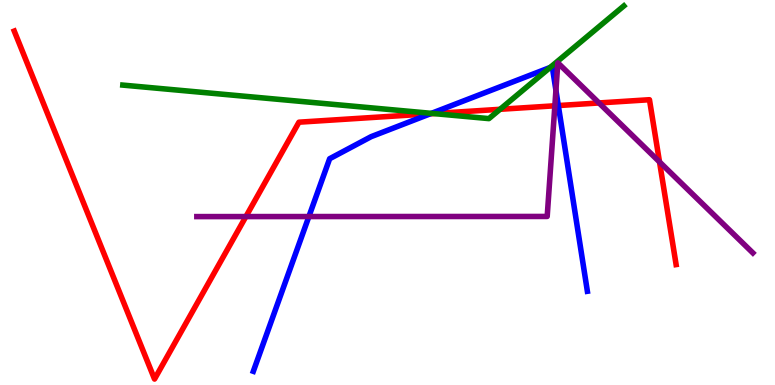[{'lines': ['blue', 'red'], 'intersections': [{'x': 5.55, 'y': 7.05}, {'x': 7.2, 'y': 7.26}]}, {'lines': ['green', 'red'], 'intersections': [{'x': 5.6, 'y': 7.05}, {'x': 6.45, 'y': 7.16}]}, {'lines': ['purple', 'red'], 'intersections': [{'x': 3.17, 'y': 4.37}, {'x': 7.16, 'y': 7.25}, {'x': 7.73, 'y': 7.33}, {'x': 8.51, 'y': 5.79}]}, {'lines': ['blue', 'green'], 'intersections': [{'x': 5.57, 'y': 7.06}, {'x': 7.1, 'y': 8.25}]}, {'lines': ['blue', 'purple'], 'intersections': [{'x': 3.99, 'y': 4.38}, {'x': 7.17, 'y': 7.66}]}, {'lines': ['green', 'purple'], 'intersections': []}]